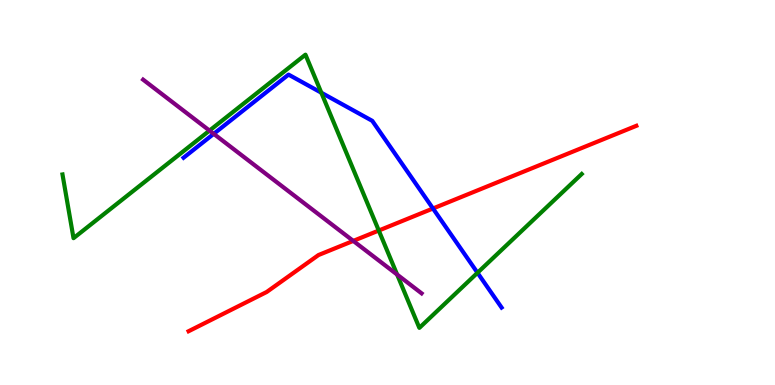[{'lines': ['blue', 'red'], 'intersections': [{'x': 5.59, 'y': 4.58}]}, {'lines': ['green', 'red'], 'intersections': [{'x': 4.89, 'y': 4.01}]}, {'lines': ['purple', 'red'], 'intersections': [{'x': 4.56, 'y': 3.74}]}, {'lines': ['blue', 'green'], 'intersections': [{'x': 4.15, 'y': 7.59}, {'x': 6.16, 'y': 2.91}]}, {'lines': ['blue', 'purple'], 'intersections': [{'x': 2.76, 'y': 6.52}]}, {'lines': ['green', 'purple'], 'intersections': [{'x': 2.7, 'y': 6.61}, {'x': 5.12, 'y': 2.87}]}]